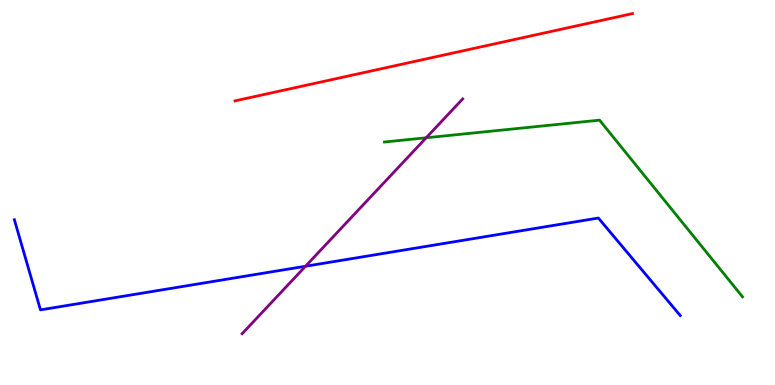[{'lines': ['blue', 'red'], 'intersections': []}, {'lines': ['green', 'red'], 'intersections': []}, {'lines': ['purple', 'red'], 'intersections': []}, {'lines': ['blue', 'green'], 'intersections': []}, {'lines': ['blue', 'purple'], 'intersections': [{'x': 3.94, 'y': 3.08}]}, {'lines': ['green', 'purple'], 'intersections': [{'x': 5.5, 'y': 6.42}]}]